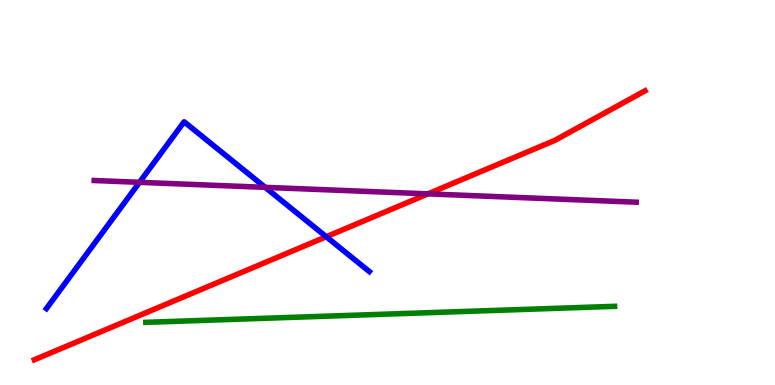[{'lines': ['blue', 'red'], 'intersections': [{'x': 4.21, 'y': 3.85}]}, {'lines': ['green', 'red'], 'intersections': []}, {'lines': ['purple', 'red'], 'intersections': [{'x': 5.52, 'y': 4.96}]}, {'lines': ['blue', 'green'], 'intersections': []}, {'lines': ['blue', 'purple'], 'intersections': [{'x': 1.8, 'y': 5.26}, {'x': 3.42, 'y': 5.13}]}, {'lines': ['green', 'purple'], 'intersections': []}]